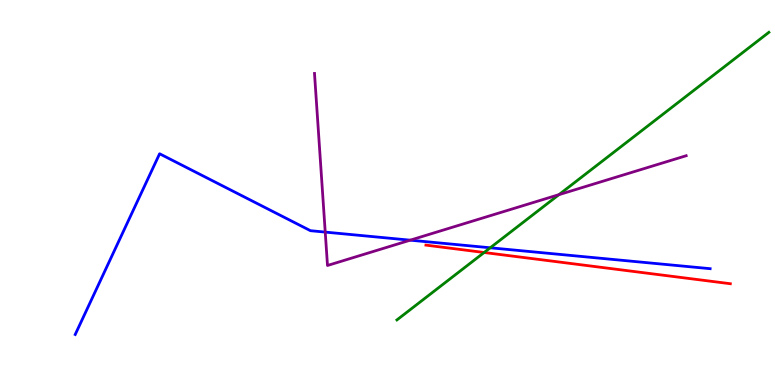[{'lines': ['blue', 'red'], 'intersections': []}, {'lines': ['green', 'red'], 'intersections': [{'x': 6.25, 'y': 3.44}]}, {'lines': ['purple', 'red'], 'intersections': []}, {'lines': ['blue', 'green'], 'intersections': [{'x': 6.33, 'y': 3.56}]}, {'lines': ['blue', 'purple'], 'intersections': [{'x': 4.2, 'y': 3.97}, {'x': 5.29, 'y': 3.76}]}, {'lines': ['green', 'purple'], 'intersections': [{'x': 7.21, 'y': 4.94}]}]